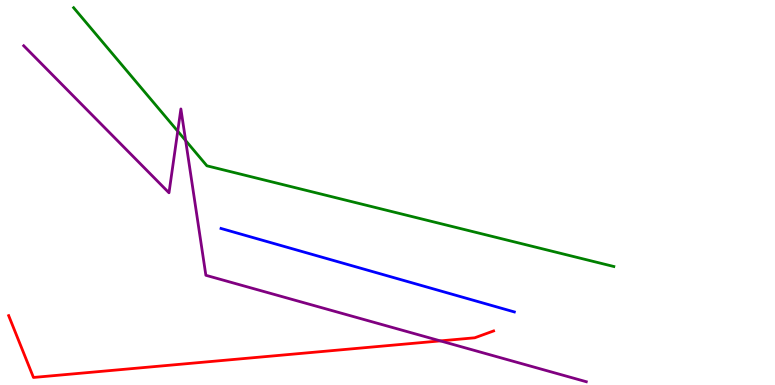[{'lines': ['blue', 'red'], 'intersections': []}, {'lines': ['green', 'red'], 'intersections': []}, {'lines': ['purple', 'red'], 'intersections': [{'x': 5.68, 'y': 1.15}]}, {'lines': ['blue', 'green'], 'intersections': []}, {'lines': ['blue', 'purple'], 'intersections': []}, {'lines': ['green', 'purple'], 'intersections': [{'x': 2.29, 'y': 6.59}, {'x': 2.4, 'y': 6.35}]}]